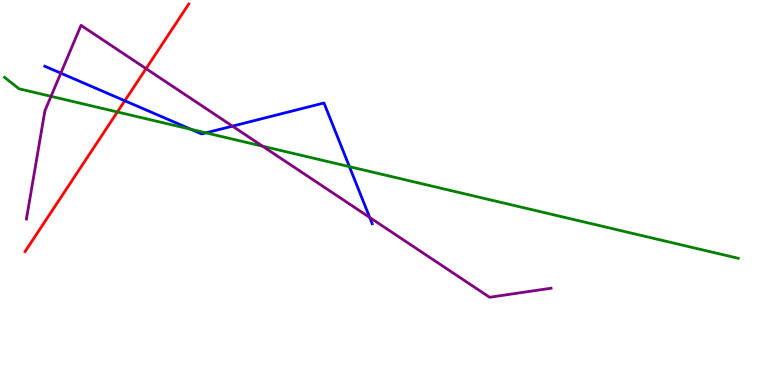[{'lines': ['blue', 'red'], 'intersections': [{'x': 1.61, 'y': 7.38}]}, {'lines': ['green', 'red'], 'intersections': [{'x': 1.51, 'y': 7.09}]}, {'lines': ['purple', 'red'], 'intersections': [{'x': 1.88, 'y': 8.22}]}, {'lines': ['blue', 'green'], 'intersections': [{'x': 2.47, 'y': 6.64}, {'x': 2.66, 'y': 6.55}, {'x': 4.51, 'y': 5.67}]}, {'lines': ['blue', 'purple'], 'intersections': [{'x': 0.785, 'y': 8.1}, {'x': 3.0, 'y': 6.72}, {'x': 4.77, 'y': 4.35}]}, {'lines': ['green', 'purple'], 'intersections': [{'x': 0.658, 'y': 7.5}, {'x': 3.39, 'y': 6.2}]}]